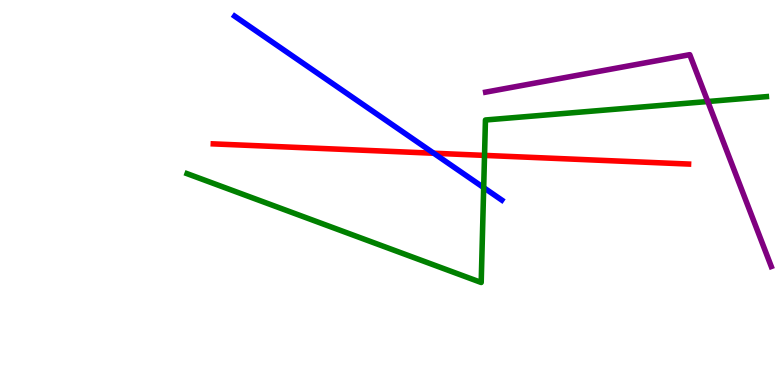[{'lines': ['blue', 'red'], 'intersections': [{'x': 5.6, 'y': 6.02}]}, {'lines': ['green', 'red'], 'intersections': [{'x': 6.25, 'y': 5.96}]}, {'lines': ['purple', 'red'], 'intersections': []}, {'lines': ['blue', 'green'], 'intersections': [{'x': 6.24, 'y': 5.13}]}, {'lines': ['blue', 'purple'], 'intersections': []}, {'lines': ['green', 'purple'], 'intersections': [{'x': 9.13, 'y': 7.36}]}]